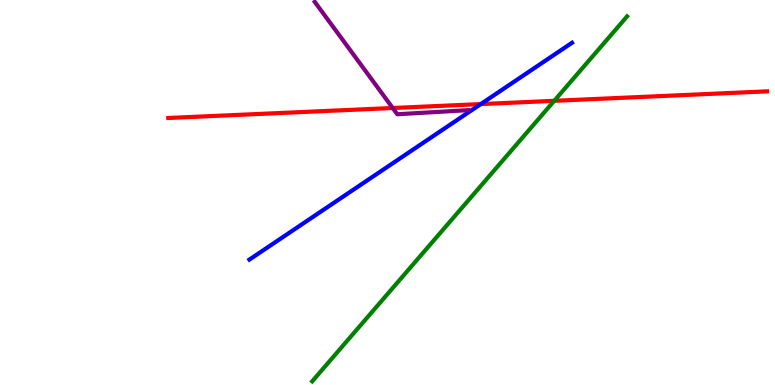[{'lines': ['blue', 'red'], 'intersections': [{'x': 6.2, 'y': 7.3}]}, {'lines': ['green', 'red'], 'intersections': [{'x': 7.15, 'y': 7.38}]}, {'lines': ['purple', 'red'], 'intersections': [{'x': 5.07, 'y': 7.19}]}, {'lines': ['blue', 'green'], 'intersections': []}, {'lines': ['blue', 'purple'], 'intersections': []}, {'lines': ['green', 'purple'], 'intersections': []}]